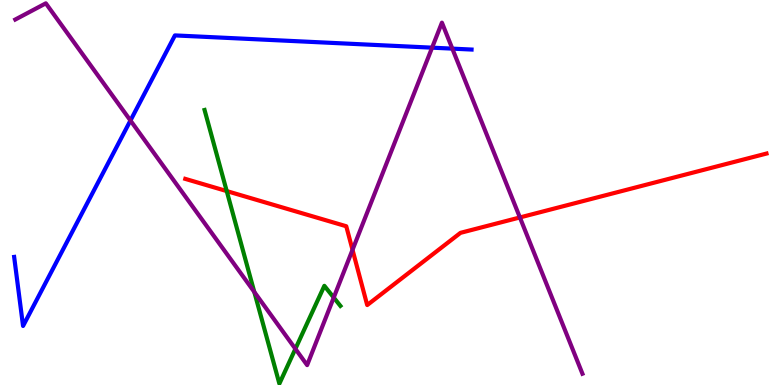[{'lines': ['blue', 'red'], 'intersections': []}, {'lines': ['green', 'red'], 'intersections': [{'x': 2.93, 'y': 5.04}]}, {'lines': ['purple', 'red'], 'intersections': [{'x': 4.55, 'y': 3.51}, {'x': 6.71, 'y': 4.35}]}, {'lines': ['blue', 'green'], 'intersections': []}, {'lines': ['blue', 'purple'], 'intersections': [{'x': 1.68, 'y': 6.87}, {'x': 5.58, 'y': 8.76}, {'x': 5.84, 'y': 8.74}]}, {'lines': ['green', 'purple'], 'intersections': [{'x': 3.28, 'y': 2.42}, {'x': 3.81, 'y': 0.939}, {'x': 4.31, 'y': 2.27}]}]